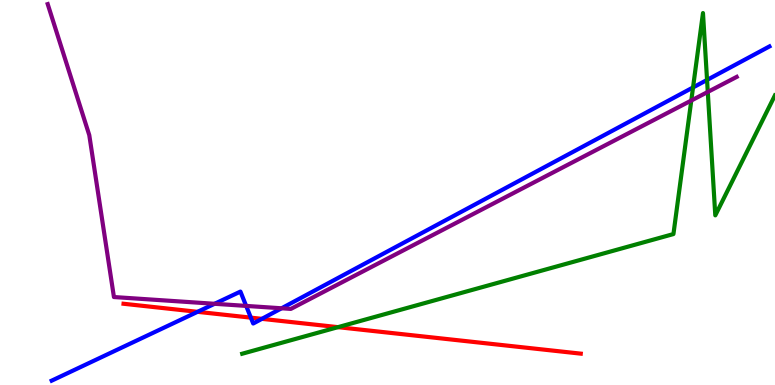[{'lines': ['blue', 'red'], 'intersections': [{'x': 2.55, 'y': 1.9}, {'x': 3.24, 'y': 1.75}, {'x': 3.38, 'y': 1.72}]}, {'lines': ['green', 'red'], 'intersections': [{'x': 4.36, 'y': 1.5}]}, {'lines': ['purple', 'red'], 'intersections': []}, {'lines': ['blue', 'green'], 'intersections': [{'x': 8.94, 'y': 7.73}, {'x': 9.12, 'y': 7.92}]}, {'lines': ['blue', 'purple'], 'intersections': [{'x': 2.77, 'y': 2.11}, {'x': 3.18, 'y': 2.05}, {'x': 3.63, 'y': 1.99}]}, {'lines': ['green', 'purple'], 'intersections': [{'x': 8.92, 'y': 7.39}, {'x': 9.13, 'y': 7.61}]}]